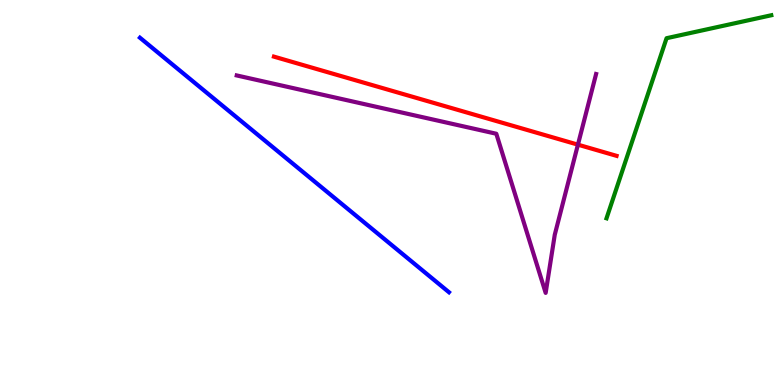[{'lines': ['blue', 'red'], 'intersections': []}, {'lines': ['green', 'red'], 'intersections': []}, {'lines': ['purple', 'red'], 'intersections': [{'x': 7.46, 'y': 6.24}]}, {'lines': ['blue', 'green'], 'intersections': []}, {'lines': ['blue', 'purple'], 'intersections': []}, {'lines': ['green', 'purple'], 'intersections': []}]